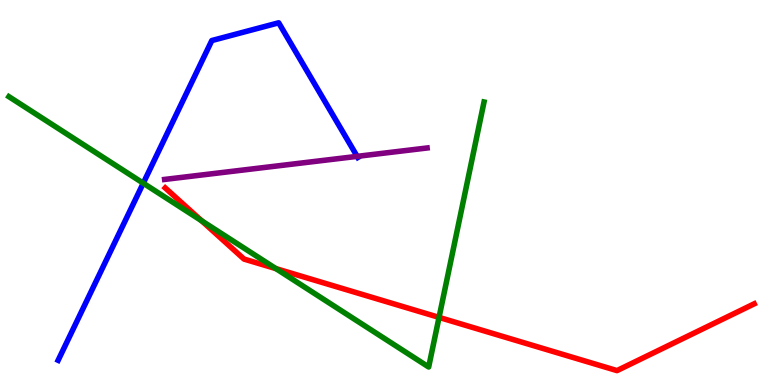[{'lines': ['blue', 'red'], 'intersections': []}, {'lines': ['green', 'red'], 'intersections': [{'x': 2.6, 'y': 4.27}, {'x': 3.56, 'y': 3.02}, {'x': 5.67, 'y': 1.76}]}, {'lines': ['purple', 'red'], 'intersections': []}, {'lines': ['blue', 'green'], 'intersections': [{'x': 1.85, 'y': 5.24}]}, {'lines': ['blue', 'purple'], 'intersections': [{'x': 4.61, 'y': 5.94}]}, {'lines': ['green', 'purple'], 'intersections': []}]